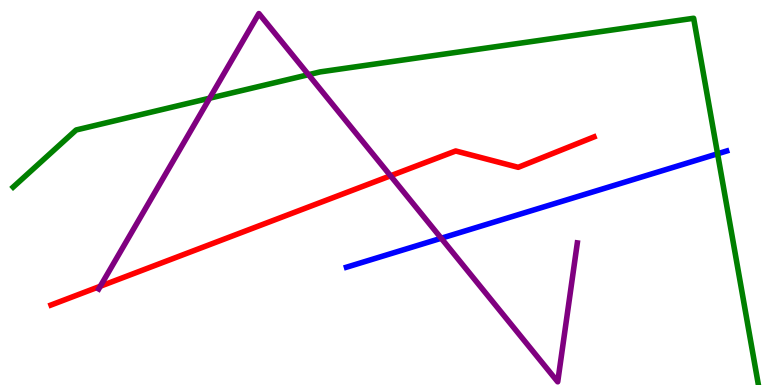[{'lines': ['blue', 'red'], 'intersections': []}, {'lines': ['green', 'red'], 'intersections': []}, {'lines': ['purple', 'red'], 'intersections': [{'x': 1.29, 'y': 2.56}, {'x': 5.04, 'y': 5.43}]}, {'lines': ['blue', 'green'], 'intersections': [{'x': 9.26, 'y': 6.01}]}, {'lines': ['blue', 'purple'], 'intersections': [{'x': 5.69, 'y': 3.81}]}, {'lines': ['green', 'purple'], 'intersections': [{'x': 2.71, 'y': 7.45}, {'x': 3.98, 'y': 8.06}]}]